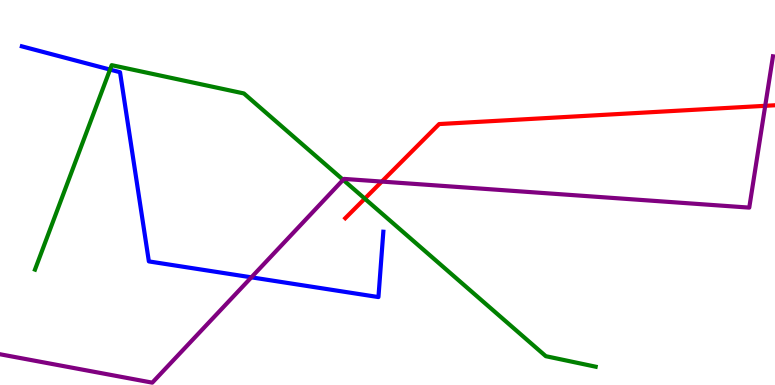[{'lines': ['blue', 'red'], 'intersections': []}, {'lines': ['green', 'red'], 'intersections': [{'x': 4.71, 'y': 4.84}]}, {'lines': ['purple', 'red'], 'intersections': [{'x': 4.93, 'y': 5.28}, {'x': 9.87, 'y': 7.25}]}, {'lines': ['blue', 'green'], 'intersections': [{'x': 1.42, 'y': 8.19}]}, {'lines': ['blue', 'purple'], 'intersections': [{'x': 3.24, 'y': 2.8}]}, {'lines': ['green', 'purple'], 'intersections': [{'x': 4.43, 'y': 5.33}]}]